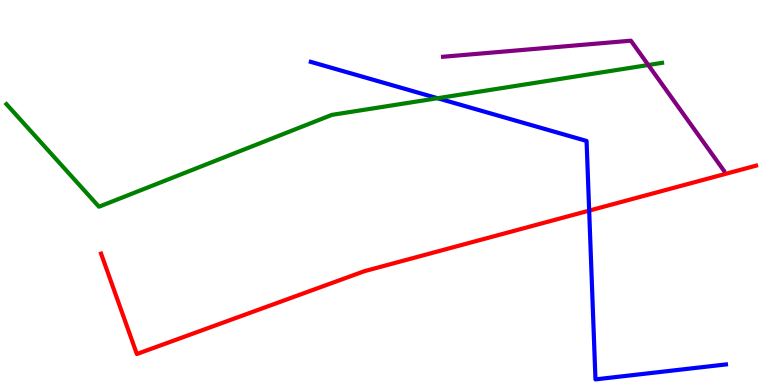[{'lines': ['blue', 'red'], 'intersections': [{'x': 7.6, 'y': 4.53}]}, {'lines': ['green', 'red'], 'intersections': []}, {'lines': ['purple', 'red'], 'intersections': []}, {'lines': ['blue', 'green'], 'intersections': [{'x': 5.65, 'y': 7.45}]}, {'lines': ['blue', 'purple'], 'intersections': []}, {'lines': ['green', 'purple'], 'intersections': [{'x': 8.37, 'y': 8.31}]}]